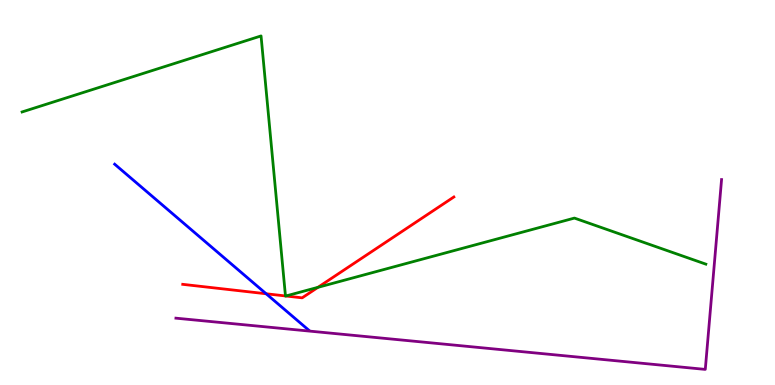[{'lines': ['blue', 'red'], 'intersections': [{'x': 3.43, 'y': 2.37}]}, {'lines': ['green', 'red'], 'intersections': [{'x': 3.68, 'y': 2.31}, {'x': 3.69, 'y': 2.31}, {'x': 4.1, 'y': 2.54}]}, {'lines': ['purple', 'red'], 'intersections': []}, {'lines': ['blue', 'green'], 'intersections': []}, {'lines': ['blue', 'purple'], 'intersections': []}, {'lines': ['green', 'purple'], 'intersections': []}]